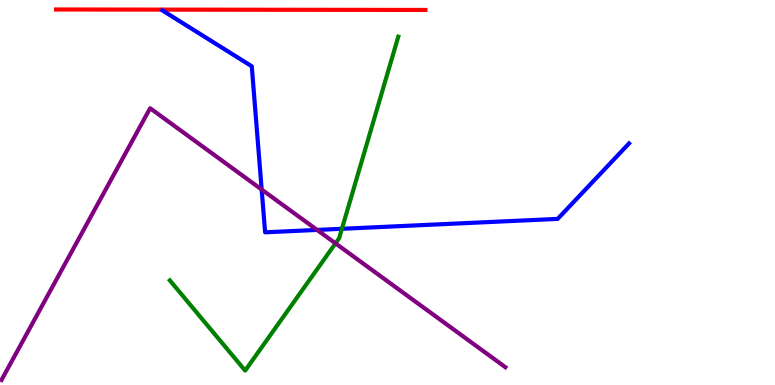[{'lines': ['blue', 'red'], 'intersections': []}, {'lines': ['green', 'red'], 'intersections': []}, {'lines': ['purple', 'red'], 'intersections': []}, {'lines': ['blue', 'green'], 'intersections': [{'x': 4.41, 'y': 4.06}]}, {'lines': ['blue', 'purple'], 'intersections': [{'x': 3.38, 'y': 5.08}, {'x': 4.09, 'y': 4.03}]}, {'lines': ['green', 'purple'], 'intersections': [{'x': 4.33, 'y': 3.68}]}]